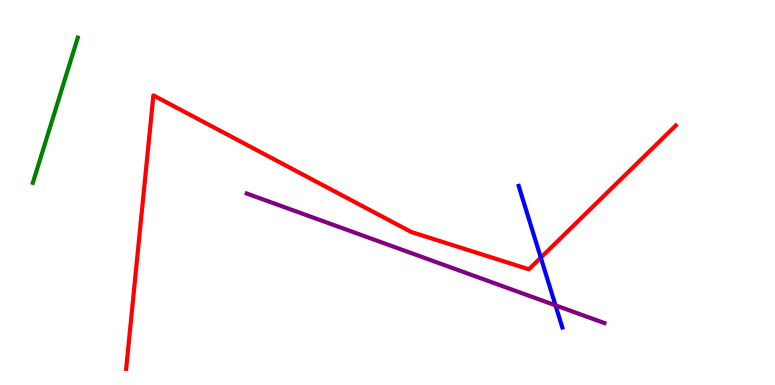[{'lines': ['blue', 'red'], 'intersections': [{'x': 6.98, 'y': 3.31}]}, {'lines': ['green', 'red'], 'intersections': []}, {'lines': ['purple', 'red'], 'intersections': []}, {'lines': ['blue', 'green'], 'intersections': []}, {'lines': ['blue', 'purple'], 'intersections': [{'x': 7.17, 'y': 2.07}]}, {'lines': ['green', 'purple'], 'intersections': []}]